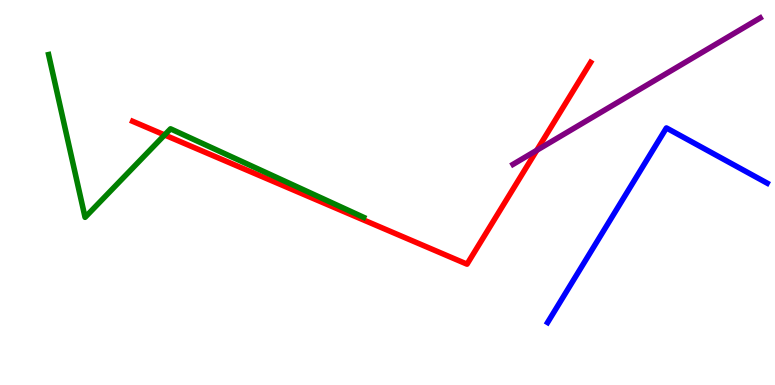[{'lines': ['blue', 'red'], 'intersections': []}, {'lines': ['green', 'red'], 'intersections': [{'x': 2.12, 'y': 6.49}]}, {'lines': ['purple', 'red'], 'intersections': [{'x': 6.93, 'y': 6.1}]}, {'lines': ['blue', 'green'], 'intersections': []}, {'lines': ['blue', 'purple'], 'intersections': []}, {'lines': ['green', 'purple'], 'intersections': []}]